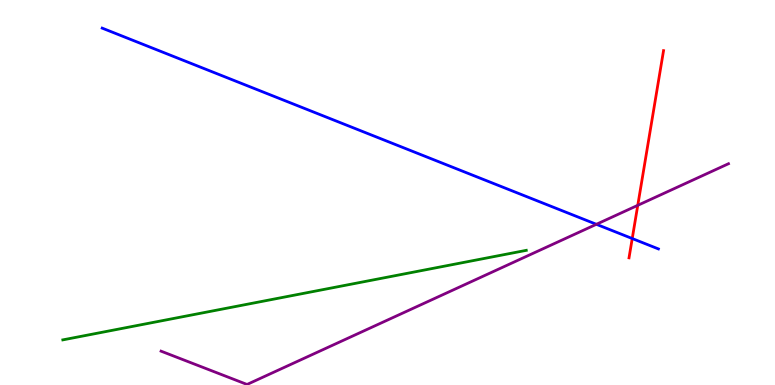[{'lines': ['blue', 'red'], 'intersections': [{'x': 8.16, 'y': 3.8}]}, {'lines': ['green', 'red'], 'intersections': []}, {'lines': ['purple', 'red'], 'intersections': [{'x': 8.23, 'y': 4.67}]}, {'lines': ['blue', 'green'], 'intersections': []}, {'lines': ['blue', 'purple'], 'intersections': [{'x': 7.7, 'y': 4.17}]}, {'lines': ['green', 'purple'], 'intersections': []}]